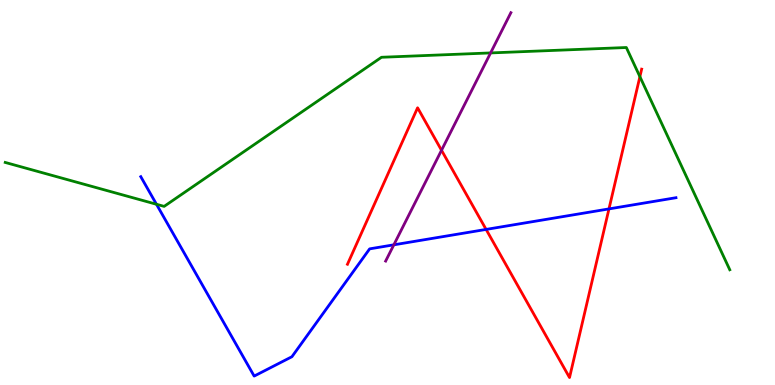[{'lines': ['blue', 'red'], 'intersections': [{'x': 6.27, 'y': 4.04}, {'x': 7.86, 'y': 4.57}]}, {'lines': ['green', 'red'], 'intersections': [{'x': 8.26, 'y': 8.01}]}, {'lines': ['purple', 'red'], 'intersections': [{'x': 5.7, 'y': 6.1}]}, {'lines': ['blue', 'green'], 'intersections': [{'x': 2.02, 'y': 4.69}]}, {'lines': ['blue', 'purple'], 'intersections': [{'x': 5.08, 'y': 3.64}]}, {'lines': ['green', 'purple'], 'intersections': [{'x': 6.33, 'y': 8.63}]}]